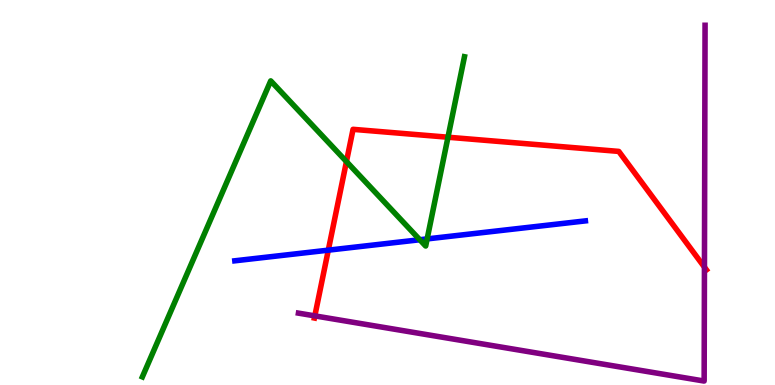[{'lines': ['blue', 'red'], 'intersections': [{'x': 4.24, 'y': 3.5}]}, {'lines': ['green', 'red'], 'intersections': [{'x': 4.47, 'y': 5.8}, {'x': 5.78, 'y': 6.44}]}, {'lines': ['purple', 'red'], 'intersections': [{'x': 4.06, 'y': 1.8}, {'x': 9.09, 'y': 3.06}]}, {'lines': ['blue', 'green'], 'intersections': [{'x': 5.42, 'y': 3.77}, {'x': 5.51, 'y': 3.79}]}, {'lines': ['blue', 'purple'], 'intersections': []}, {'lines': ['green', 'purple'], 'intersections': []}]